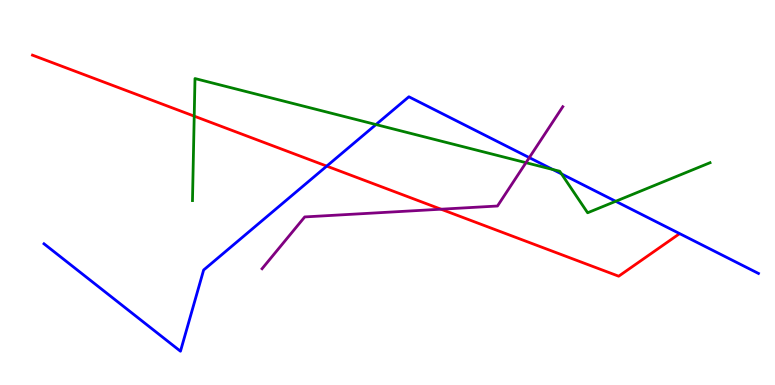[{'lines': ['blue', 'red'], 'intersections': [{'x': 4.22, 'y': 5.69}]}, {'lines': ['green', 'red'], 'intersections': [{'x': 2.51, 'y': 6.98}]}, {'lines': ['purple', 'red'], 'intersections': [{'x': 5.69, 'y': 4.57}]}, {'lines': ['blue', 'green'], 'intersections': [{'x': 4.85, 'y': 6.76}, {'x': 7.13, 'y': 5.6}, {'x': 7.25, 'y': 5.48}, {'x': 7.94, 'y': 4.77}]}, {'lines': ['blue', 'purple'], 'intersections': [{'x': 6.83, 'y': 5.91}]}, {'lines': ['green', 'purple'], 'intersections': [{'x': 6.79, 'y': 5.77}]}]